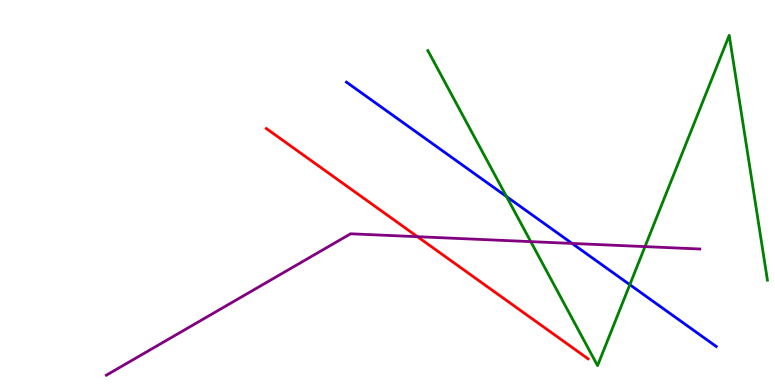[{'lines': ['blue', 'red'], 'intersections': []}, {'lines': ['green', 'red'], 'intersections': []}, {'lines': ['purple', 'red'], 'intersections': [{'x': 5.39, 'y': 3.85}]}, {'lines': ['blue', 'green'], 'intersections': [{'x': 6.54, 'y': 4.9}, {'x': 8.13, 'y': 2.61}]}, {'lines': ['blue', 'purple'], 'intersections': [{'x': 7.38, 'y': 3.68}]}, {'lines': ['green', 'purple'], 'intersections': [{'x': 6.85, 'y': 3.72}, {'x': 8.32, 'y': 3.59}]}]